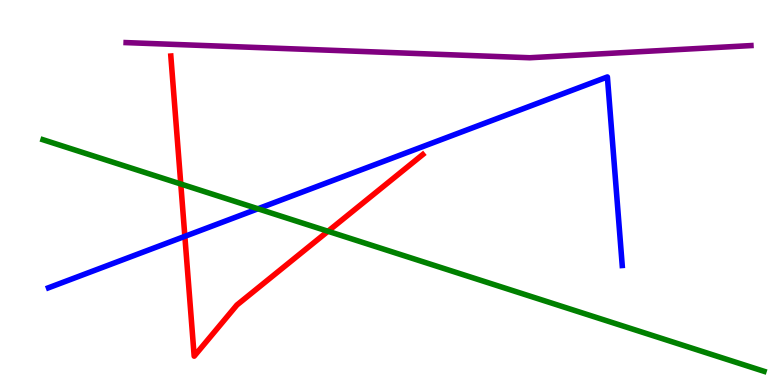[{'lines': ['blue', 'red'], 'intersections': [{'x': 2.39, 'y': 3.86}]}, {'lines': ['green', 'red'], 'intersections': [{'x': 2.33, 'y': 5.22}, {'x': 4.23, 'y': 3.99}]}, {'lines': ['purple', 'red'], 'intersections': []}, {'lines': ['blue', 'green'], 'intersections': [{'x': 3.33, 'y': 4.58}]}, {'lines': ['blue', 'purple'], 'intersections': []}, {'lines': ['green', 'purple'], 'intersections': []}]